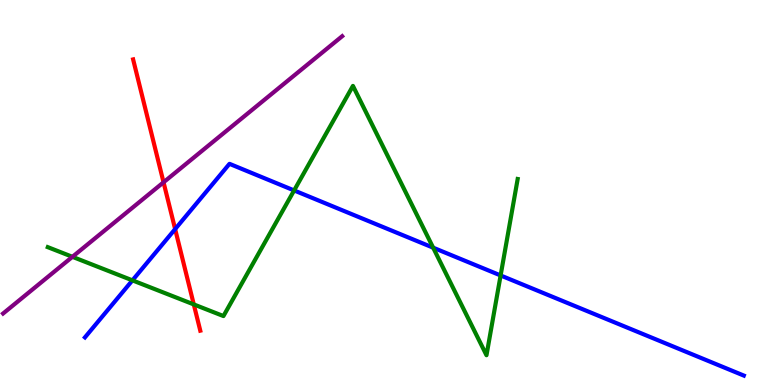[{'lines': ['blue', 'red'], 'intersections': [{'x': 2.26, 'y': 4.05}]}, {'lines': ['green', 'red'], 'intersections': [{'x': 2.5, 'y': 2.09}]}, {'lines': ['purple', 'red'], 'intersections': [{'x': 2.11, 'y': 5.27}]}, {'lines': ['blue', 'green'], 'intersections': [{'x': 1.71, 'y': 2.72}, {'x': 3.8, 'y': 5.05}, {'x': 5.59, 'y': 3.57}, {'x': 6.46, 'y': 2.85}]}, {'lines': ['blue', 'purple'], 'intersections': []}, {'lines': ['green', 'purple'], 'intersections': [{'x': 0.934, 'y': 3.33}]}]